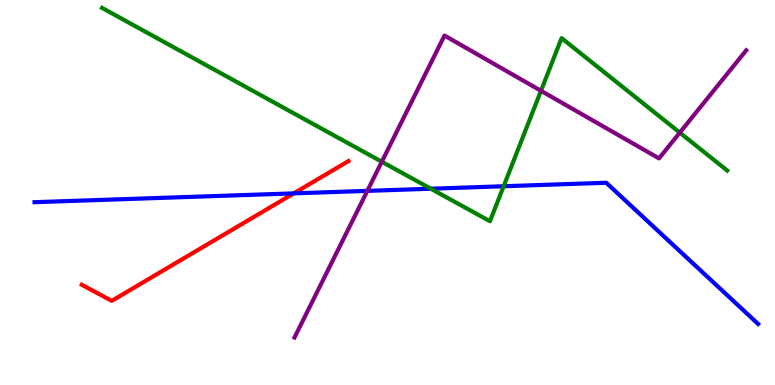[{'lines': ['blue', 'red'], 'intersections': [{'x': 3.79, 'y': 4.98}]}, {'lines': ['green', 'red'], 'intersections': []}, {'lines': ['purple', 'red'], 'intersections': []}, {'lines': ['blue', 'green'], 'intersections': [{'x': 5.56, 'y': 5.1}, {'x': 6.5, 'y': 5.16}]}, {'lines': ['blue', 'purple'], 'intersections': [{'x': 4.74, 'y': 5.04}]}, {'lines': ['green', 'purple'], 'intersections': [{'x': 4.93, 'y': 5.8}, {'x': 6.98, 'y': 7.64}, {'x': 8.77, 'y': 6.56}]}]